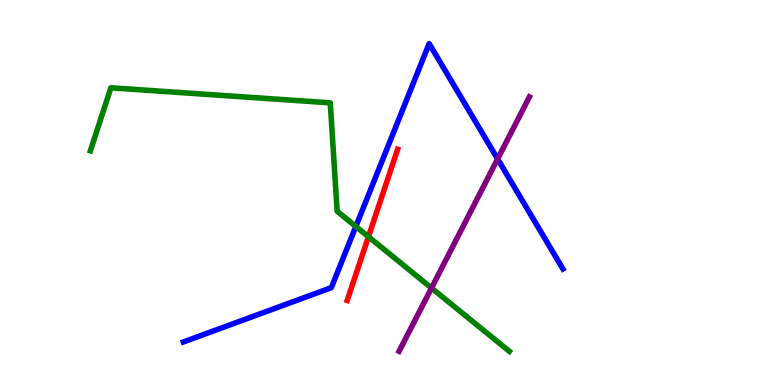[{'lines': ['blue', 'red'], 'intersections': []}, {'lines': ['green', 'red'], 'intersections': [{'x': 4.75, 'y': 3.85}]}, {'lines': ['purple', 'red'], 'intersections': []}, {'lines': ['blue', 'green'], 'intersections': [{'x': 4.59, 'y': 4.12}]}, {'lines': ['blue', 'purple'], 'intersections': [{'x': 6.42, 'y': 5.87}]}, {'lines': ['green', 'purple'], 'intersections': [{'x': 5.57, 'y': 2.52}]}]